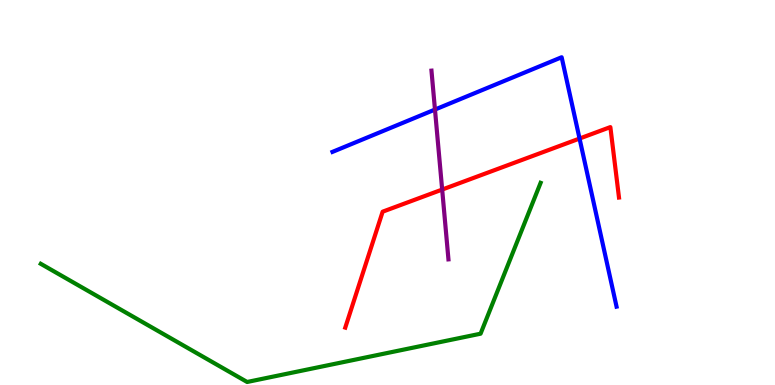[{'lines': ['blue', 'red'], 'intersections': [{'x': 7.48, 'y': 6.4}]}, {'lines': ['green', 'red'], 'intersections': []}, {'lines': ['purple', 'red'], 'intersections': [{'x': 5.71, 'y': 5.08}]}, {'lines': ['blue', 'green'], 'intersections': []}, {'lines': ['blue', 'purple'], 'intersections': [{'x': 5.61, 'y': 7.15}]}, {'lines': ['green', 'purple'], 'intersections': []}]